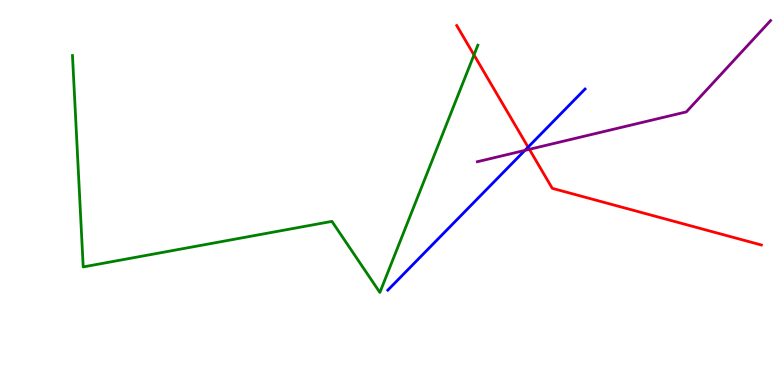[{'lines': ['blue', 'red'], 'intersections': [{'x': 6.81, 'y': 6.18}]}, {'lines': ['green', 'red'], 'intersections': [{'x': 6.12, 'y': 8.57}]}, {'lines': ['purple', 'red'], 'intersections': [{'x': 6.83, 'y': 6.12}]}, {'lines': ['blue', 'green'], 'intersections': []}, {'lines': ['blue', 'purple'], 'intersections': [{'x': 6.77, 'y': 6.09}]}, {'lines': ['green', 'purple'], 'intersections': []}]